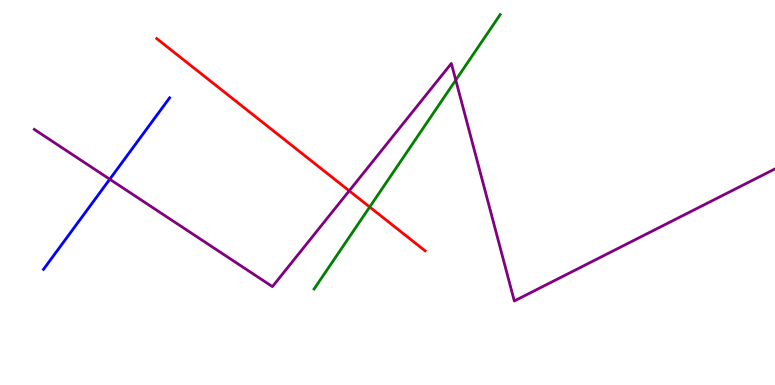[{'lines': ['blue', 'red'], 'intersections': []}, {'lines': ['green', 'red'], 'intersections': [{'x': 4.77, 'y': 4.62}]}, {'lines': ['purple', 'red'], 'intersections': [{'x': 4.51, 'y': 5.04}]}, {'lines': ['blue', 'green'], 'intersections': []}, {'lines': ['blue', 'purple'], 'intersections': [{'x': 1.42, 'y': 5.34}]}, {'lines': ['green', 'purple'], 'intersections': [{'x': 5.88, 'y': 7.92}]}]